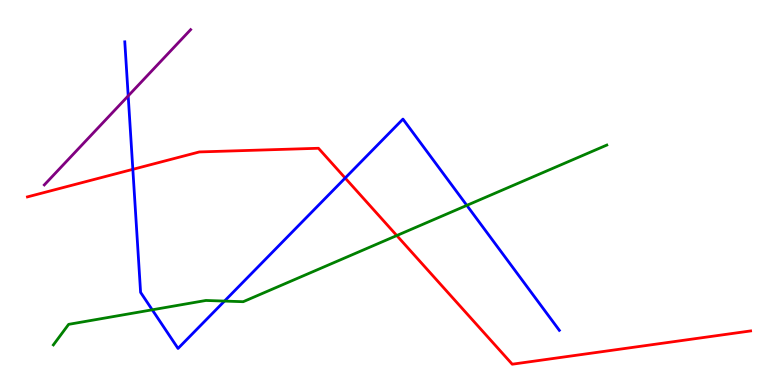[{'lines': ['blue', 'red'], 'intersections': [{'x': 1.71, 'y': 5.6}, {'x': 4.45, 'y': 5.38}]}, {'lines': ['green', 'red'], 'intersections': [{'x': 5.12, 'y': 3.88}]}, {'lines': ['purple', 'red'], 'intersections': []}, {'lines': ['blue', 'green'], 'intersections': [{'x': 1.96, 'y': 1.95}, {'x': 2.9, 'y': 2.18}, {'x': 6.02, 'y': 4.67}]}, {'lines': ['blue', 'purple'], 'intersections': [{'x': 1.65, 'y': 7.51}]}, {'lines': ['green', 'purple'], 'intersections': []}]